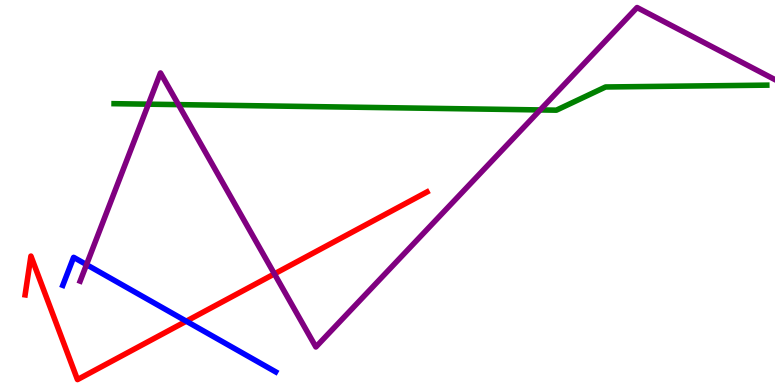[{'lines': ['blue', 'red'], 'intersections': [{'x': 2.4, 'y': 1.66}]}, {'lines': ['green', 'red'], 'intersections': []}, {'lines': ['purple', 'red'], 'intersections': [{'x': 3.54, 'y': 2.89}]}, {'lines': ['blue', 'green'], 'intersections': []}, {'lines': ['blue', 'purple'], 'intersections': [{'x': 1.12, 'y': 3.13}]}, {'lines': ['green', 'purple'], 'intersections': [{'x': 1.91, 'y': 7.29}, {'x': 2.3, 'y': 7.28}, {'x': 6.97, 'y': 7.14}]}]